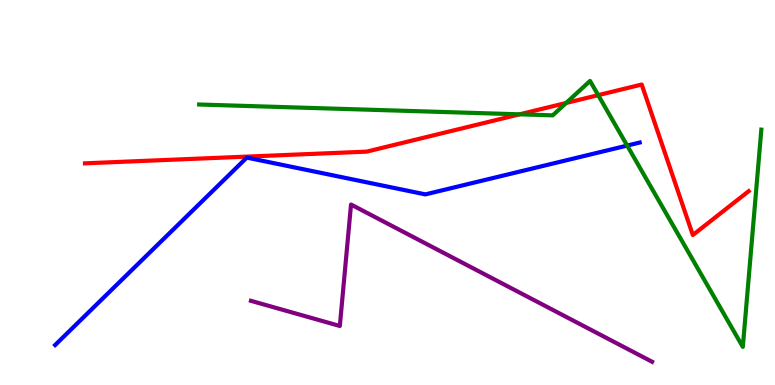[{'lines': ['blue', 'red'], 'intersections': []}, {'lines': ['green', 'red'], 'intersections': [{'x': 6.7, 'y': 7.03}, {'x': 7.3, 'y': 7.33}, {'x': 7.72, 'y': 7.53}]}, {'lines': ['purple', 'red'], 'intersections': []}, {'lines': ['blue', 'green'], 'intersections': [{'x': 8.09, 'y': 6.22}]}, {'lines': ['blue', 'purple'], 'intersections': []}, {'lines': ['green', 'purple'], 'intersections': []}]